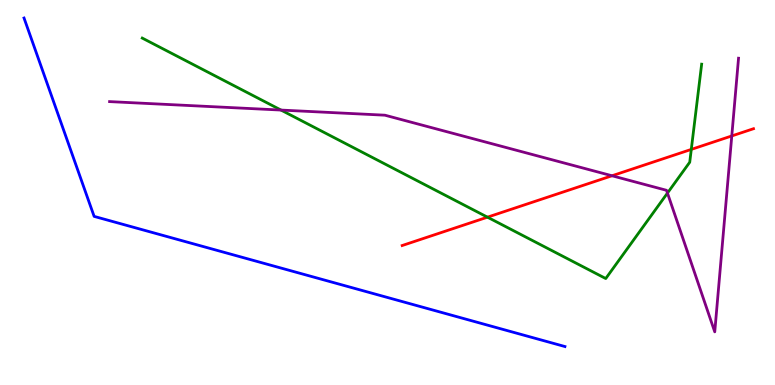[{'lines': ['blue', 'red'], 'intersections': []}, {'lines': ['green', 'red'], 'intersections': [{'x': 6.29, 'y': 4.36}, {'x': 8.92, 'y': 6.12}]}, {'lines': ['purple', 'red'], 'intersections': [{'x': 7.9, 'y': 5.43}, {'x': 9.44, 'y': 6.47}]}, {'lines': ['blue', 'green'], 'intersections': []}, {'lines': ['blue', 'purple'], 'intersections': []}, {'lines': ['green', 'purple'], 'intersections': [{'x': 3.63, 'y': 7.14}, {'x': 8.61, 'y': 4.99}]}]